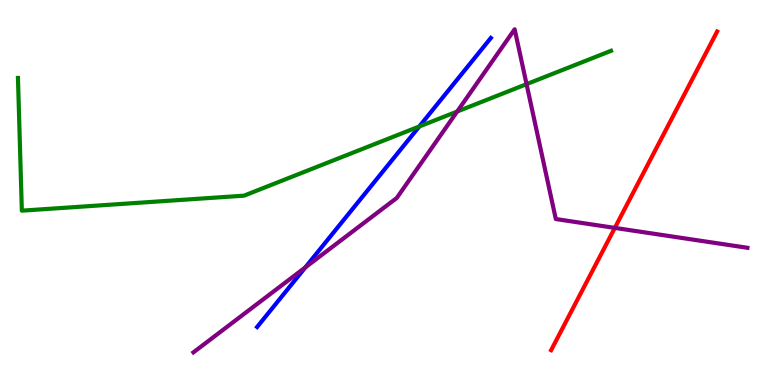[{'lines': ['blue', 'red'], 'intersections': []}, {'lines': ['green', 'red'], 'intersections': []}, {'lines': ['purple', 'red'], 'intersections': [{'x': 7.93, 'y': 4.08}]}, {'lines': ['blue', 'green'], 'intersections': [{'x': 5.41, 'y': 6.71}]}, {'lines': ['blue', 'purple'], 'intersections': [{'x': 3.94, 'y': 3.05}]}, {'lines': ['green', 'purple'], 'intersections': [{'x': 5.9, 'y': 7.1}, {'x': 6.79, 'y': 7.81}]}]